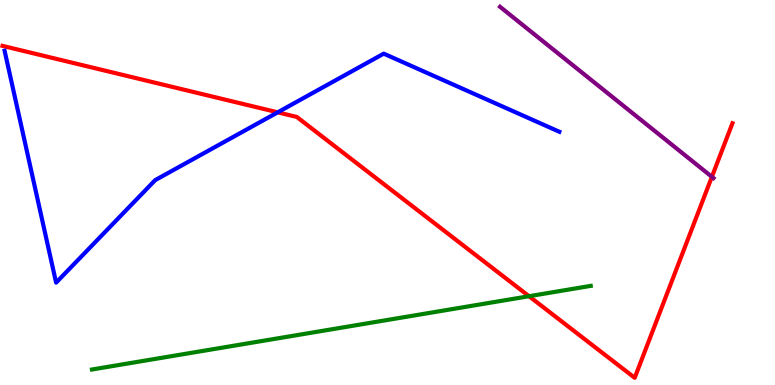[{'lines': ['blue', 'red'], 'intersections': [{'x': 3.58, 'y': 7.08}]}, {'lines': ['green', 'red'], 'intersections': [{'x': 6.83, 'y': 2.31}]}, {'lines': ['purple', 'red'], 'intersections': [{'x': 9.19, 'y': 5.41}]}, {'lines': ['blue', 'green'], 'intersections': []}, {'lines': ['blue', 'purple'], 'intersections': []}, {'lines': ['green', 'purple'], 'intersections': []}]